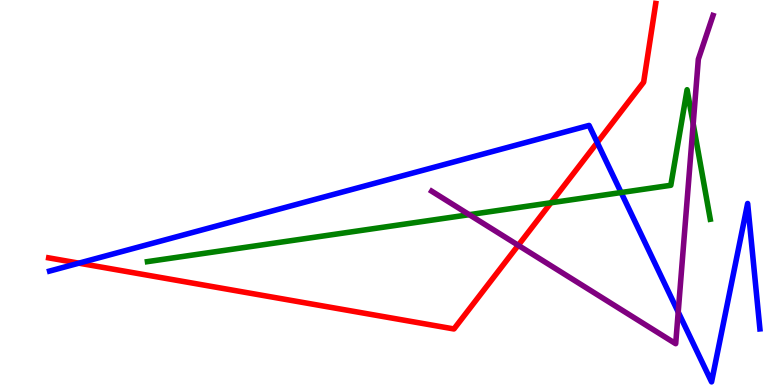[{'lines': ['blue', 'red'], 'intersections': [{'x': 1.02, 'y': 3.16}, {'x': 7.71, 'y': 6.3}]}, {'lines': ['green', 'red'], 'intersections': [{'x': 7.11, 'y': 4.73}]}, {'lines': ['purple', 'red'], 'intersections': [{'x': 6.69, 'y': 3.63}]}, {'lines': ['blue', 'green'], 'intersections': [{'x': 8.01, 'y': 5.0}]}, {'lines': ['blue', 'purple'], 'intersections': [{'x': 8.75, 'y': 1.89}]}, {'lines': ['green', 'purple'], 'intersections': [{'x': 6.06, 'y': 4.42}, {'x': 8.94, 'y': 6.78}]}]